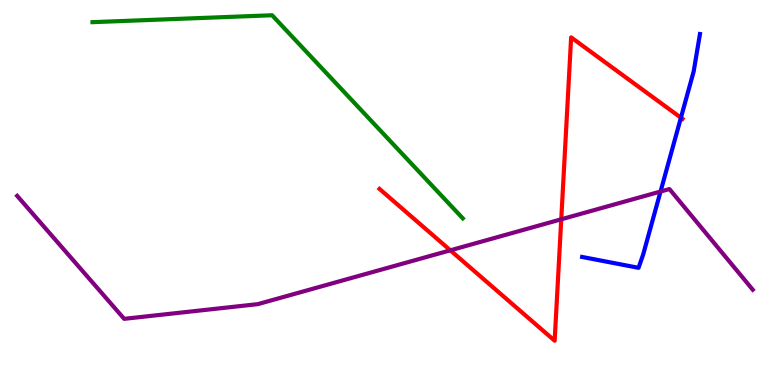[{'lines': ['blue', 'red'], 'intersections': [{'x': 8.79, 'y': 6.94}]}, {'lines': ['green', 'red'], 'intersections': []}, {'lines': ['purple', 'red'], 'intersections': [{'x': 5.81, 'y': 3.5}, {'x': 7.24, 'y': 4.3}]}, {'lines': ['blue', 'green'], 'intersections': []}, {'lines': ['blue', 'purple'], 'intersections': [{'x': 8.52, 'y': 5.03}]}, {'lines': ['green', 'purple'], 'intersections': []}]